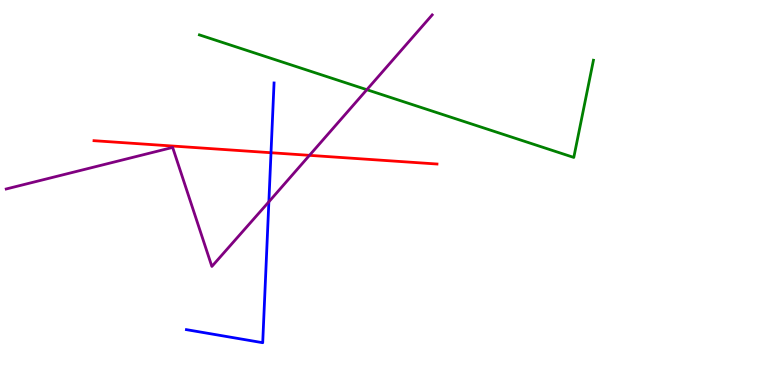[{'lines': ['blue', 'red'], 'intersections': [{'x': 3.5, 'y': 6.03}]}, {'lines': ['green', 'red'], 'intersections': []}, {'lines': ['purple', 'red'], 'intersections': [{'x': 3.99, 'y': 5.97}]}, {'lines': ['blue', 'green'], 'intersections': []}, {'lines': ['blue', 'purple'], 'intersections': [{'x': 3.47, 'y': 4.76}]}, {'lines': ['green', 'purple'], 'intersections': [{'x': 4.73, 'y': 7.67}]}]